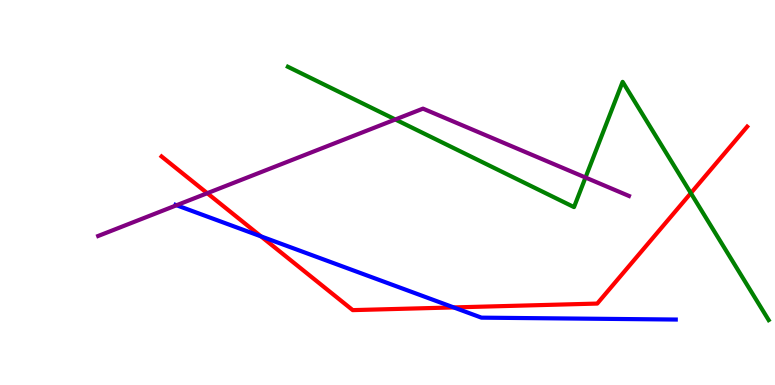[{'lines': ['blue', 'red'], 'intersections': [{'x': 3.37, 'y': 3.86}, {'x': 5.85, 'y': 2.02}]}, {'lines': ['green', 'red'], 'intersections': [{'x': 8.91, 'y': 4.98}]}, {'lines': ['purple', 'red'], 'intersections': [{'x': 2.67, 'y': 4.98}]}, {'lines': ['blue', 'green'], 'intersections': []}, {'lines': ['blue', 'purple'], 'intersections': [{'x': 2.28, 'y': 4.67}]}, {'lines': ['green', 'purple'], 'intersections': [{'x': 5.1, 'y': 6.9}, {'x': 7.55, 'y': 5.39}]}]